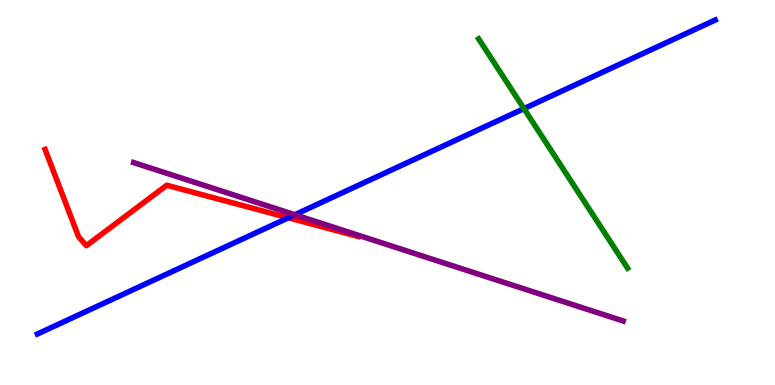[{'lines': ['blue', 'red'], 'intersections': [{'x': 3.72, 'y': 4.34}]}, {'lines': ['green', 'red'], 'intersections': []}, {'lines': ['purple', 'red'], 'intersections': []}, {'lines': ['blue', 'green'], 'intersections': [{'x': 6.76, 'y': 7.18}]}, {'lines': ['blue', 'purple'], 'intersections': [{'x': 3.8, 'y': 4.42}]}, {'lines': ['green', 'purple'], 'intersections': []}]